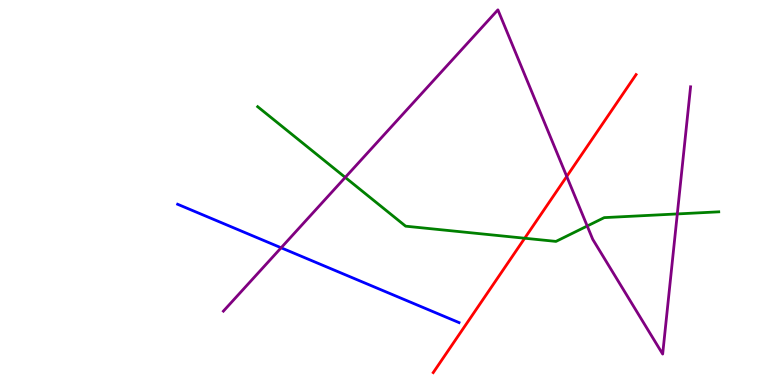[{'lines': ['blue', 'red'], 'intersections': []}, {'lines': ['green', 'red'], 'intersections': [{'x': 6.77, 'y': 3.81}]}, {'lines': ['purple', 'red'], 'intersections': [{'x': 7.31, 'y': 5.42}]}, {'lines': ['blue', 'green'], 'intersections': []}, {'lines': ['blue', 'purple'], 'intersections': [{'x': 3.63, 'y': 3.56}]}, {'lines': ['green', 'purple'], 'intersections': [{'x': 4.45, 'y': 5.39}, {'x': 7.58, 'y': 4.13}, {'x': 8.74, 'y': 4.44}]}]